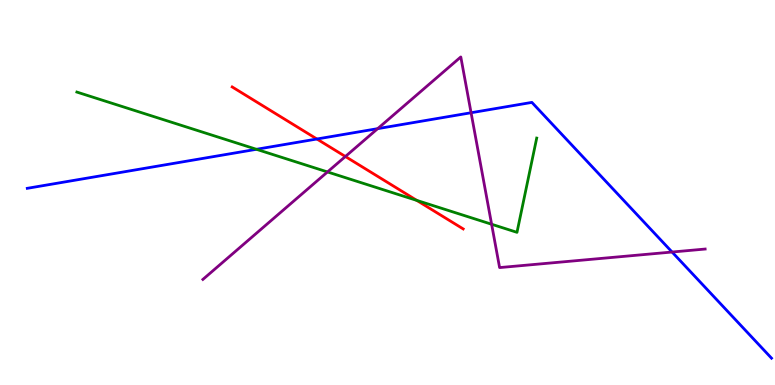[{'lines': ['blue', 'red'], 'intersections': [{'x': 4.09, 'y': 6.39}]}, {'lines': ['green', 'red'], 'intersections': [{'x': 5.38, 'y': 4.79}]}, {'lines': ['purple', 'red'], 'intersections': [{'x': 4.46, 'y': 5.93}]}, {'lines': ['blue', 'green'], 'intersections': [{'x': 3.31, 'y': 6.12}]}, {'lines': ['blue', 'purple'], 'intersections': [{'x': 4.87, 'y': 6.66}, {'x': 6.08, 'y': 7.07}, {'x': 8.67, 'y': 3.45}]}, {'lines': ['green', 'purple'], 'intersections': [{'x': 4.23, 'y': 5.53}, {'x': 6.34, 'y': 4.18}]}]